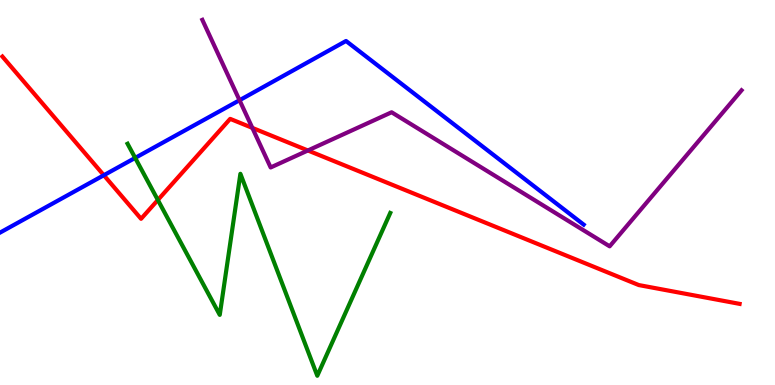[{'lines': ['blue', 'red'], 'intersections': [{'x': 1.34, 'y': 5.45}]}, {'lines': ['green', 'red'], 'intersections': [{'x': 2.04, 'y': 4.81}]}, {'lines': ['purple', 'red'], 'intersections': [{'x': 3.26, 'y': 6.68}, {'x': 3.97, 'y': 6.09}]}, {'lines': ['blue', 'green'], 'intersections': [{'x': 1.74, 'y': 5.9}]}, {'lines': ['blue', 'purple'], 'intersections': [{'x': 3.09, 'y': 7.4}]}, {'lines': ['green', 'purple'], 'intersections': []}]